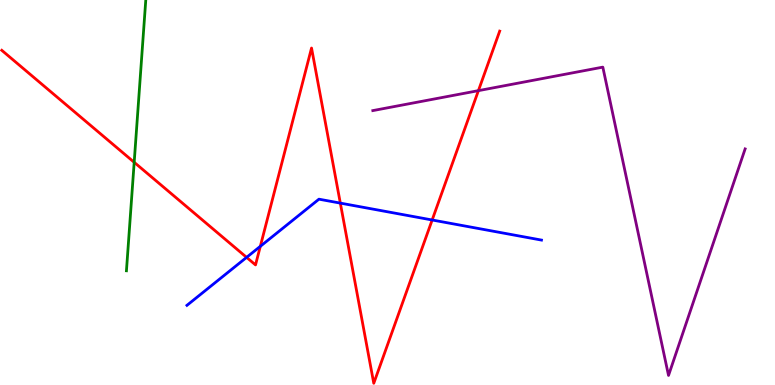[{'lines': ['blue', 'red'], 'intersections': [{'x': 3.18, 'y': 3.32}, {'x': 3.36, 'y': 3.6}, {'x': 4.39, 'y': 4.72}, {'x': 5.58, 'y': 4.29}]}, {'lines': ['green', 'red'], 'intersections': [{'x': 1.73, 'y': 5.78}]}, {'lines': ['purple', 'red'], 'intersections': [{'x': 6.17, 'y': 7.65}]}, {'lines': ['blue', 'green'], 'intersections': []}, {'lines': ['blue', 'purple'], 'intersections': []}, {'lines': ['green', 'purple'], 'intersections': []}]